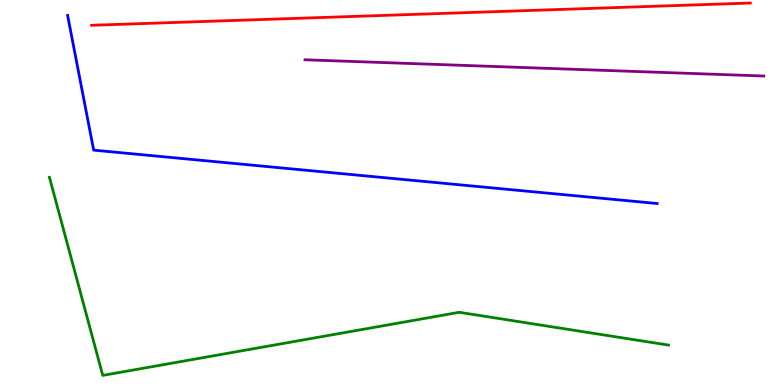[{'lines': ['blue', 'red'], 'intersections': []}, {'lines': ['green', 'red'], 'intersections': []}, {'lines': ['purple', 'red'], 'intersections': []}, {'lines': ['blue', 'green'], 'intersections': []}, {'lines': ['blue', 'purple'], 'intersections': []}, {'lines': ['green', 'purple'], 'intersections': []}]